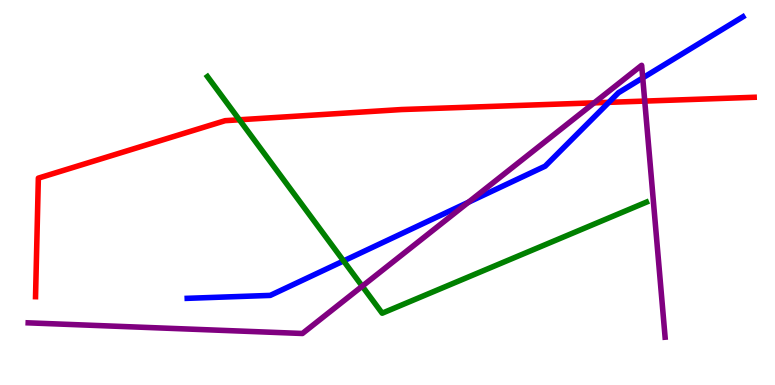[{'lines': ['blue', 'red'], 'intersections': [{'x': 7.86, 'y': 7.34}]}, {'lines': ['green', 'red'], 'intersections': [{'x': 3.09, 'y': 6.89}]}, {'lines': ['purple', 'red'], 'intersections': [{'x': 7.67, 'y': 7.33}, {'x': 8.32, 'y': 7.37}]}, {'lines': ['blue', 'green'], 'intersections': [{'x': 4.43, 'y': 3.22}]}, {'lines': ['blue', 'purple'], 'intersections': [{'x': 6.04, 'y': 4.75}, {'x': 8.29, 'y': 7.98}]}, {'lines': ['green', 'purple'], 'intersections': [{'x': 4.67, 'y': 2.57}]}]